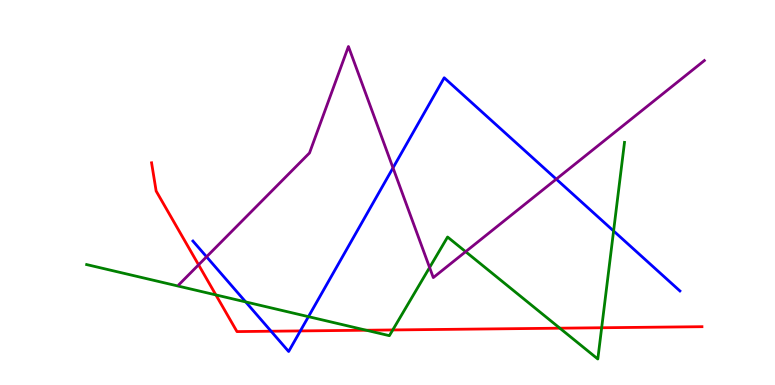[{'lines': ['blue', 'red'], 'intersections': [{'x': 3.5, 'y': 1.4}, {'x': 3.88, 'y': 1.4}]}, {'lines': ['green', 'red'], 'intersections': [{'x': 2.79, 'y': 2.34}, {'x': 4.73, 'y': 1.42}, {'x': 5.07, 'y': 1.43}, {'x': 7.22, 'y': 1.48}, {'x': 7.76, 'y': 1.49}]}, {'lines': ['purple', 'red'], 'intersections': [{'x': 2.56, 'y': 3.12}]}, {'lines': ['blue', 'green'], 'intersections': [{'x': 3.17, 'y': 2.16}, {'x': 3.98, 'y': 1.78}, {'x': 7.92, 'y': 4.0}]}, {'lines': ['blue', 'purple'], 'intersections': [{'x': 2.67, 'y': 3.33}, {'x': 5.07, 'y': 5.64}, {'x': 7.18, 'y': 5.35}]}, {'lines': ['green', 'purple'], 'intersections': [{'x': 5.54, 'y': 3.05}, {'x': 6.01, 'y': 3.46}]}]